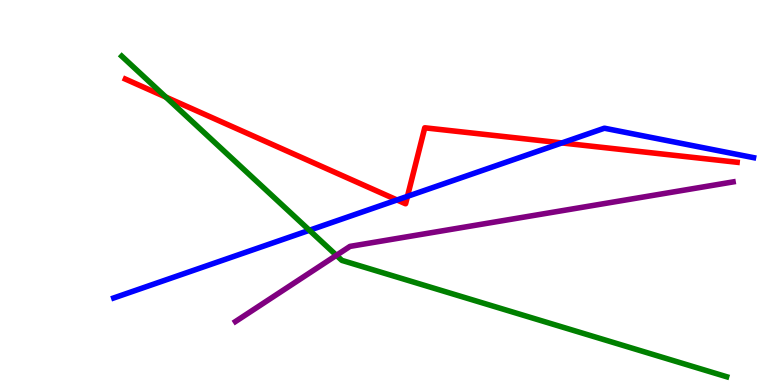[{'lines': ['blue', 'red'], 'intersections': [{'x': 5.12, 'y': 4.81}, {'x': 5.26, 'y': 4.9}, {'x': 7.25, 'y': 6.29}]}, {'lines': ['green', 'red'], 'intersections': [{'x': 2.14, 'y': 7.48}]}, {'lines': ['purple', 'red'], 'intersections': []}, {'lines': ['blue', 'green'], 'intersections': [{'x': 3.99, 'y': 4.02}]}, {'lines': ['blue', 'purple'], 'intersections': []}, {'lines': ['green', 'purple'], 'intersections': [{'x': 4.34, 'y': 3.37}]}]